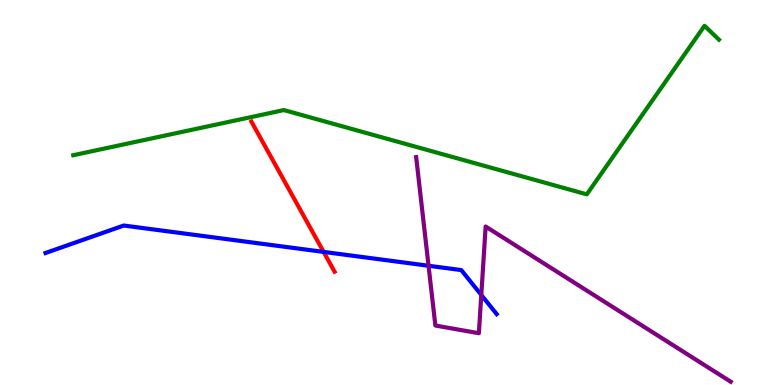[{'lines': ['blue', 'red'], 'intersections': [{'x': 4.18, 'y': 3.46}]}, {'lines': ['green', 'red'], 'intersections': []}, {'lines': ['purple', 'red'], 'intersections': []}, {'lines': ['blue', 'green'], 'intersections': []}, {'lines': ['blue', 'purple'], 'intersections': [{'x': 5.53, 'y': 3.1}, {'x': 6.21, 'y': 2.34}]}, {'lines': ['green', 'purple'], 'intersections': []}]